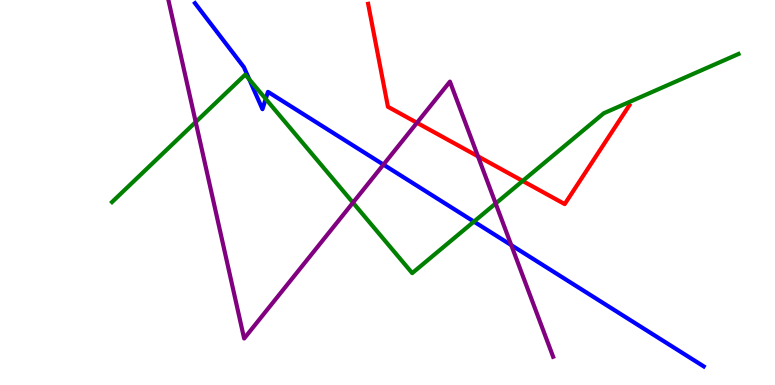[{'lines': ['blue', 'red'], 'intersections': []}, {'lines': ['green', 'red'], 'intersections': [{'x': 6.74, 'y': 5.3}]}, {'lines': ['purple', 'red'], 'intersections': [{'x': 5.38, 'y': 6.81}, {'x': 6.17, 'y': 5.94}]}, {'lines': ['blue', 'green'], 'intersections': [{'x': 3.22, 'y': 7.94}, {'x': 3.43, 'y': 7.43}, {'x': 6.12, 'y': 4.24}]}, {'lines': ['blue', 'purple'], 'intersections': [{'x': 4.95, 'y': 5.72}, {'x': 6.6, 'y': 3.63}]}, {'lines': ['green', 'purple'], 'intersections': [{'x': 2.53, 'y': 6.83}, {'x': 4.55, 'y': 4.74}, {'x': 6.4, 'y': 4.71}]}]